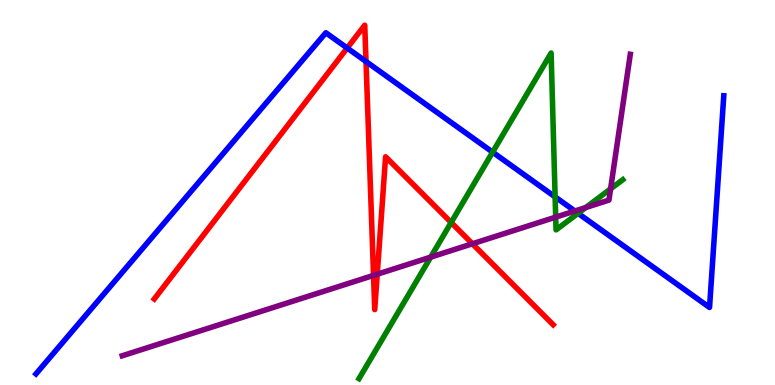[{'lines': ['blue', 'red'], 'intersections': [{'x': 4.48, 'y': 8.75}, {'x': 4.72, 'y': 8.4}]}, {'lines': ['green', 'red'], 'intersections': [{'x': 5.82, 'y': 4.22}]}, {'lines': ['purple', 'red'], 'intersections': [{'x': 4.82, 'y': 2.85}, {'x': 4.87, 'y': 2.88}, {'x': 6.1, 'y': 3.67}]}, {'lines': ['blue', 'green'], 'intersections': [{'x': 6.36, 'y': 6.05}, {'x': 7.16, 'y': 4.89}, {'x': 7.46, 'y': 4.46}]}, {'lines': ['blue', 'purple'], 'intersections': [{'x': 7.42, 'y': 4.52}]}, {'lines': ['green', 'purple'], 'intersections': [{'x': 5.56, 'y': 3.32}, {'x': 7.17, 'y': 4.36}, {'x': 7.56, 'y': 4.61}, {'x': 7.88, 'y': 5.09}]}]